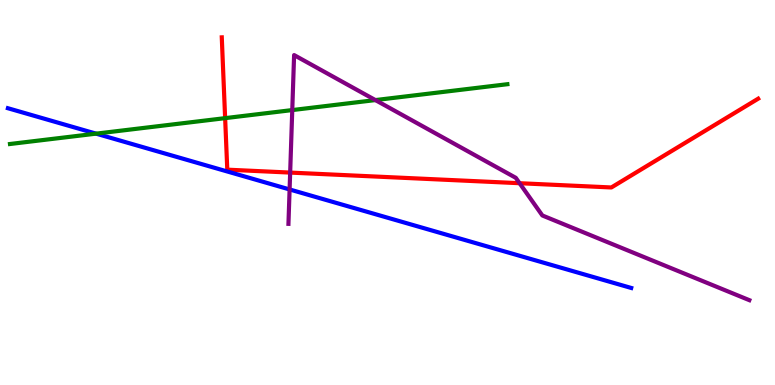[{'lines': ['blue', 'red'], 'intersections': []}, {'lines': ['green', 'red'], 'intersections': [{'x': 2.9, 'y': 6.93}]}, {'lines': ['purple', 'red'], 'intersections': [{'x': 3.74, 'y': 5.52}, {'x': 6.7, 'y': 5.24}]}, {'lines': ['blue', 'green'], 'intersections': [{'x': 1.24, 'y': 6.53}]}, {'lines': ['blue', 'purple'], 'intersections': [{'x': 3.74, 'y': 5.08}]}, {'lines': ['green', 'purple'], 'intersections': [{'x': 3.77, 'y': 7.14}, {'x': 4.84, 'y': 7.4}]}]